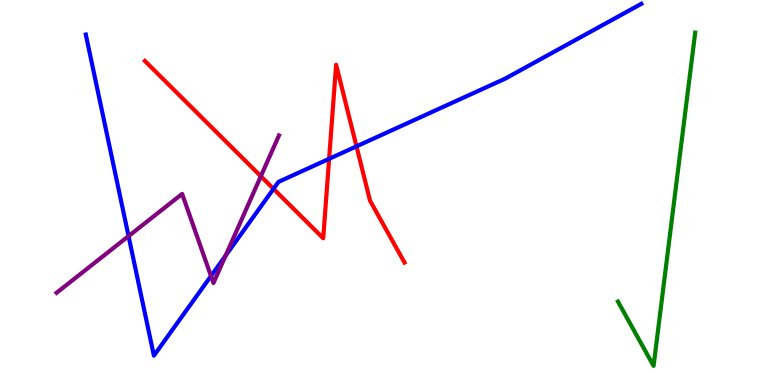[{'lines': ['blue', 'red'], 'intersections': [{'x': 3.53, 'y': 5.1}, {'x': 4.25, 'y': 5.87}, {'x': 4.6, 'y': 6.2}]}, {'lines': ['green', 'red'], 'intersections': []}, {'lines': ['purple', 'red'], 'intersections': [{'x': 3.37, 'y': 5.42}]}, {'lines': ['blue', 'green'], 'intersections': []}, {'lines': ['blue', 'purple'], 'intersections': [{'x': 1.66, 'y': 3.87}, {'x': 2.72, 'y': 2.83}, {'x': 2.91, 'y': 3.36}]}, {'lines': ['green', 'purple'], 'intersections': []}]